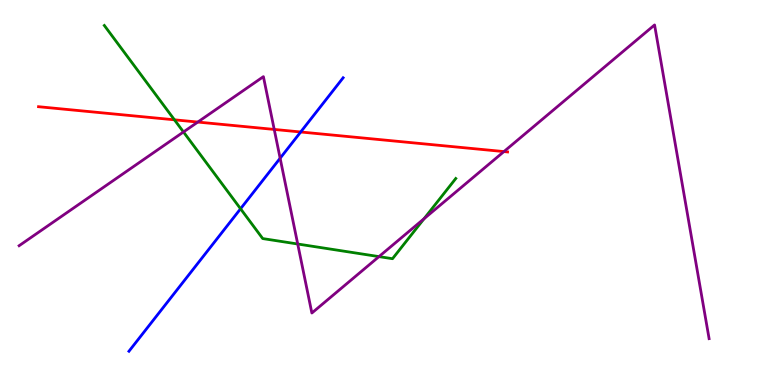[{'lines': ['blue', 'red'], 'intersections': [{'x': 3.88, 'y': 6.57}]}, {'lines': ['green', 'red'], 'intersections': [{'x': 2.25, 'y': 6.89}]}, {'lines': ['purple', 'red'], 'intersections': [{'x': 2.55, 'y': 6.83}, {'x': 3.54, 'y': 6.64}, {'x': 6.5, 'y': 6.06}]}, {'lines': ['blue', 'green'], 'intersections': [{'x': 3.1, 'y': 4.58}]}, {'lines': ['blue', 'purple'], 'intersections': [{'x': 3.61, 'y': 5.89}]}, {'lines': ['green', 'purple'], 'intersections': [{'x': 2.37, 'y': 6.57}, {'x': 3.84, 'y': 3.66}, {'x': 4.89, 'y': 3.33}, {'x': 5.47, 'y': 4.32}]}]